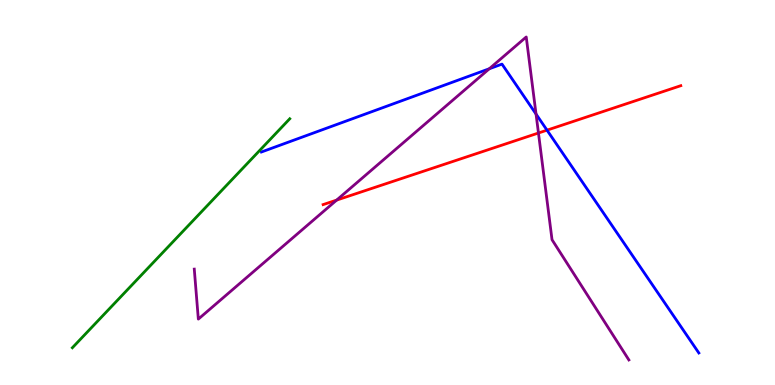[{'lines': ['blue', 'red'], 'intersections': [{'x': 7.06, 'y': 6.62}]}, {'lines': ['green', 'red'], 'intersections': []}, {'lines': ['purple', 'red'], 'intersections': [{'x': 4.34, 'y': 4.8}, {'x': 6.95, 'y': 6.55}]}, {'lines': ['blue', 'green'], 'intersections': []}, {'lines': ['blue', 'purple'], 'intersections': [{'x': 6.31, 'y': 8.21}, {'x': 6.92, 'y': 7.04}]}, {'lines': ['green', 'purple'], 'intersections': []}]